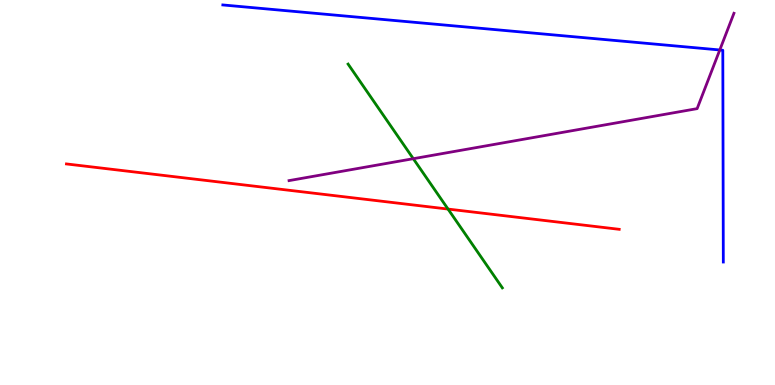[{'lines': ['blue', 'red'], 'intersections': []}, {'lines': ['green', 'red'], 'intersections': [{'x': 5.78, 'y': 4.57}]}, {'lines': ['purple', 'red'], 'intersections': []}, {'lines': ['blue', 'green'], 'intersections': []}, {'lines': ['blue', 'purple'], 'intersections': [{'x': 9.29, 'y': 8.7}]}, {'lines': ['green', 'purple'], 'intersections': [{'x': 5.33, 'y': 5.88}]}]